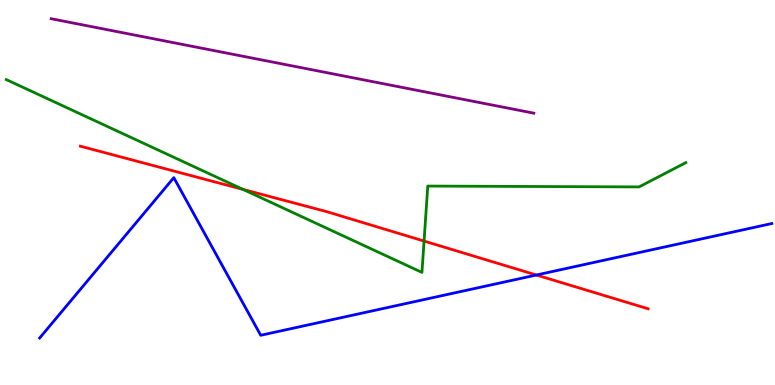[{'lines': ['blue', 'red'], 'intersections': [{'x': 6.92, 'y': 2.86}]}, {'lines': ['green', 'red'], 'intersections': [{'x': 3.14, 'y': 5.08}, {'x': 5.47, 'y': 3.74}]}, {'lines': ['purple', 'red'], 'intersections': []}, {'lines': ['blue', 'green'], 'intersections': []}, {'lines': ['blue', 'purple'], 'intersections': []}, {'lines': ['green', 'purple'], 'intersections': []}]